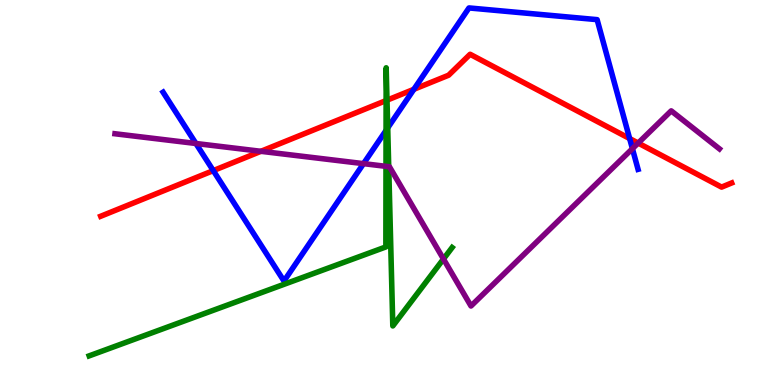[{'lines': ['blue', 'red'], 'intersections': [{'x': 2.75, 'y': 5.57}, {'x': 5.34, 'y': 7.68}, {'x': 8.12, 'y': 6.4}]}, {'lines': ['green', 'red'], 'intersections': [{'x': 4.98, 'y': 7.39}, {'x': 4.99, 'y': 7.4}]}, {'lines': ['purple', 'red'], 'intersections': [{'x': 3.37, 'y': 6.07}, {'x': 8.23, 'y': 6.28}]}, {'lines': ['blue', 'green'], 'intersections': [{'x': 4.98, 'y': 6.61}, {'x': 5.0, 'y': 6.68}]}, {'lines': ['blue', 'purple'], 'intersections': [{'x': 2.53, 'y': 6.27}, {'x': 4.69, 'y': 5.75}, {'x': 8.16, 'y': 6.14}]}, {'lines': ['green', 'purple'], 'intersections': [{'x': 4.98, 'y': 5.68}, {'x': 5.02, 'y': 5.67}, {'x': 5.72, 'y': 3.27}]}]